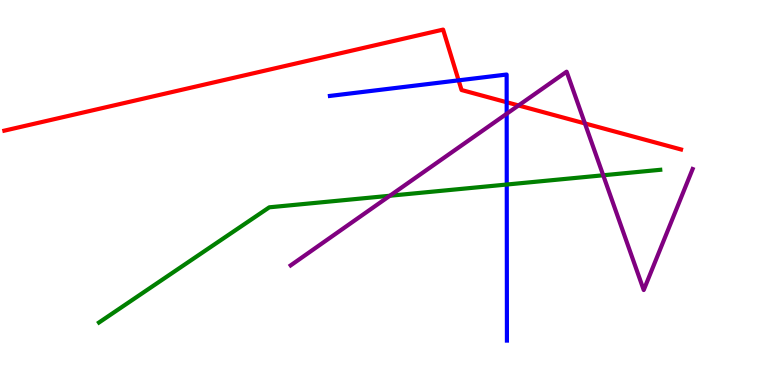[{'lines': ['blue', 'red'], 'intersections': [{'x': 5.92, 'y': 7.91}, {'x': 6.54, 'y': 7.34}]}, {'lines': ['green', 'red'], 'intersections': []}, {'lines': ['purple', 'red'], 'intersections': [{'x': 6.69, 'y': 7.26}, {'x': 7.55, 'y': 6.79}]}, {'lines': ['blue', 'green'], 'intersections': [{'x': 6.54, 'y': 5.21}]}, {'lines': ['blue', 'purple'], 'intersections': [{'x': 6.54, 'y': 7.04}]}, {'lines': ['green', 'purple'], 'intersections': [{'x': 5.03, 'y': 4.92}, {'x': 7.78, 'y': 5.45}]}]